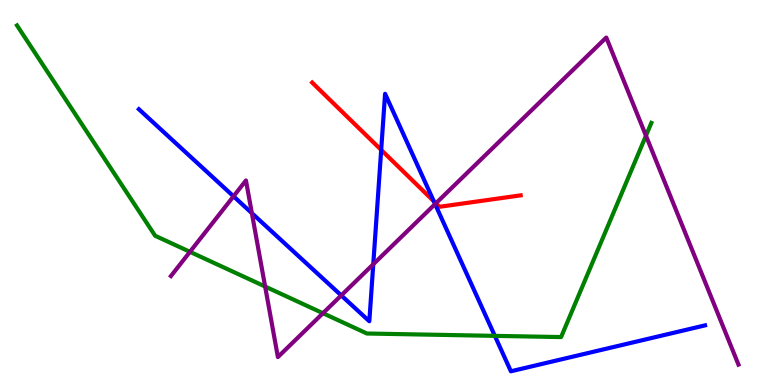[{'lines': ['blue', 'red'], 'intersections': [{'x': 4.92, 'y': 6.11}, {'x': 5.6, 'y': 4.77}]}, {'lines': ['green', 'red'], 'intersections': []}, {'lines': ['purple', 'red'], 'intersections': [{'x': 5.62, 'y': 4.72}]}, {'lines': ['blue', 'green'], 'intersections': [{'x': 6.38, 'y': 1.28}]}, {'lines': ['blue', 'purple'], 'intersections': [{'x': 3.01, 'y': 4.9}, {'x': 3.25, 'y': 4.46}, {'x': 4.4, 'y': 2.33}, {'x': 4.82, 'y': 3.14}, {'x': 5.61, 'y': 4.7}]}, {'lines': ['green', 'purple'], 'intersections': [{'x': 2.45, 'y': 3.46}, {'x': 3.42, 'y': 2.56}, {'x': 4.17, 'y': 1.86}, {'x': 8.33, 'y': 6.48}]}]